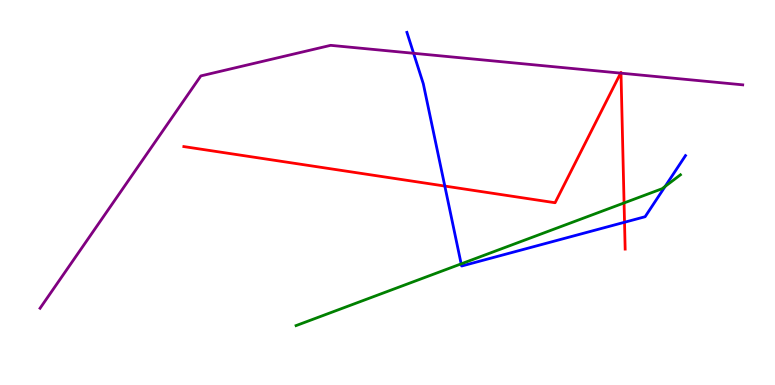[{'lines': ['blue', 'red'], 'intersections': [{'x': 5.74, 'y': 5.17}, {'x': 8.06, 'y': 4.23}]}, {'lines': ['green', 'red'], 'intersections': [{'x': 8.05, 'y': 4.73}]}, {'lines': ['purple', 'red'], 'intersections': [{'x': 8.01, 'y': 8.1}, {'x': 8.01, 'y': 8.1}]}, {'lines': ['blue', 'green'], 'intersections': [{'x': 5.95, 'y': 3.15}, {'x': 8.58, 'y': 5.16}]}, {'lines': ['blue', 'purple'], 'intersections': [{'x': 5.34, 'y': 8.62}]}, {'lines': ['green', 'purple'], 'intersections': []}]